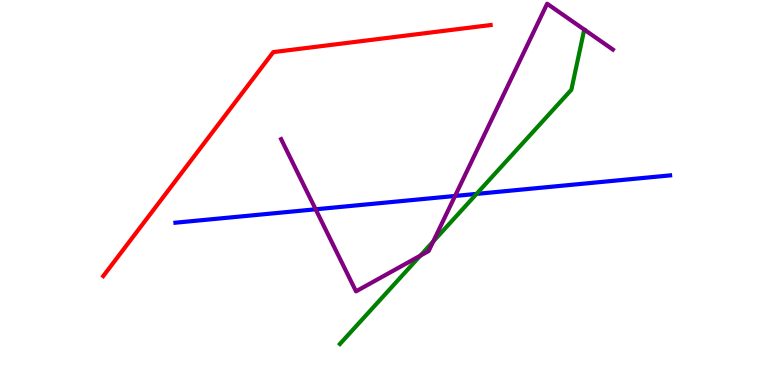[{'lines': ['blue', 'red'], 'intersections': []}, {'lines': ['green', 'red'], 'intersections': []}, {'lines': ['purple', 'red'], 'intersections': []}, {'lines': ['blue', 'green'], 'intersections': [{'x': 6.15, 'y': 4.96}]}, {'lines': ['blue', 'purple'], 'intersections': [{'x': 4.07, 'y': 4.56}, {'x': 5.87, 'y': 4.91}]}, {'lines': ['green', 'purple'], 'intersections': [{'x': 5.42, 'y': 3.36}, {'x': 5.59, 'y': 3.73}]}]